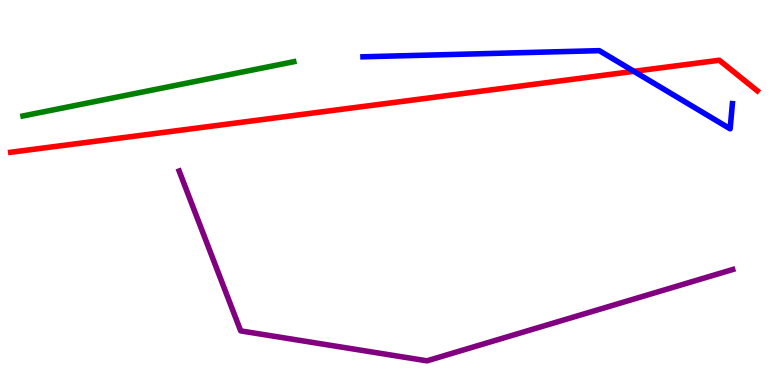[{'lines': ['blue', 'red'], 'intersections': [{'x': 8.18, 'y': 8.15}]}, {'lines': ['green', 'red'], 'intersections': []}, {'lines': ['purple', 'red'], 'intersections': []}, {'lines': ['blue', 'green'], 'intersections': []}, {'lines': ['blue', 'purple'], 'intersections': []}, {'lines': ['green', 'purple'], 'intersections': []}]